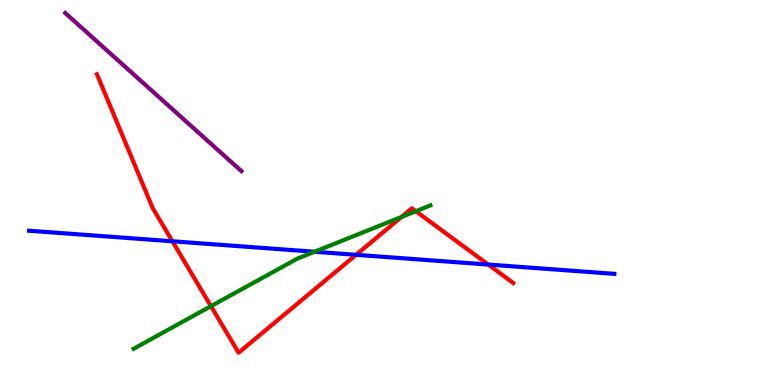[{'lines': ['blue', 'red'], 'intersections': [{'x': 2.22, 'y': 3.73}, {'x': 4.59, 'y': 3.38}, {'x': 6.3, 'y': 3.13}]}, {'lines': ['green', 'red'], 'intersections': [{'x': 2.72, 'y': 2.05}, {'x': 5.18, 'y': 4.36}, {'x': 5.37, 'y': 4.51}]}, {'lines': ['purple', 'red'], 'intersections': []}, {'lines': ['blue', 'green'], 'intersections': [{'x': 4.06, 'y': 3.46}]}, {'lines': ['blue', 'purple'], 'intersections': []}, {'lines': ['green', 'purple'], 'intersections': []}]